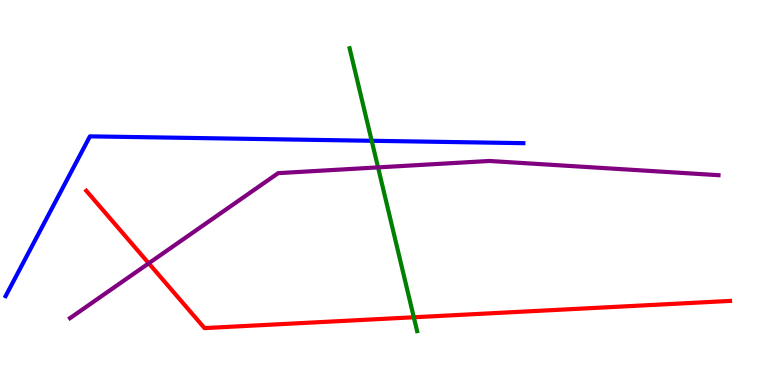[{'lines': ['blue', 'red'], 'intersections': []}, {'lines': ['green', 'red'], 'intersections': [{'x': 5.34, 'y': 1.76}]}, {'lines': ['purple', 'red'], 'intersections': [{'x': 1.92, 'y': 3.16}]}, {'lines': ['blue', 'green'], 'intersections': [{'x': 4.8, 'y': 6.34}]}, {'lines': ['blue', 'purple'], 'intersections': []}, {'lines': ['green', 'purple'], 'intersections': [{'x': 4.88, 'y': 5.65}]}]